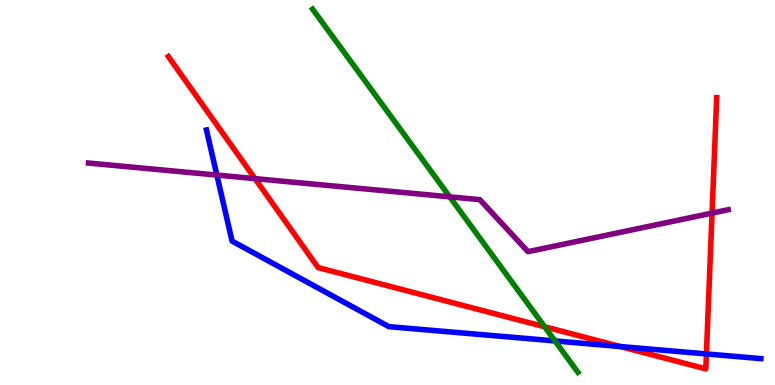[{'lines': ['blue', 'red'], 'intersections': [{'x': 8.0, 'y': 0.999}, {'x': 9.11, 'y': 0.807}]}, {'lines': ['green', 'red'], 'intersections': [{'x': 7.03, 'y': 1.51}]}, {'lines': ['purple', 'red'], 'intersections': [{'x': 3.29, 'y': 5.36}, {'x': 9.19, 'y': 4.46}]}, {'lines': ['blue', 'green'], 'intersections': [{'x': 7.16, 'y': 1.14}]}, {'lines': ['blue', 'purple'], 'intersections': [{'x': 2.8, 'y': 5.45}]}, {'lines': ['green', 'purple'], 'intersections': [{'x': 5.8, 'y': 4.89}]}]